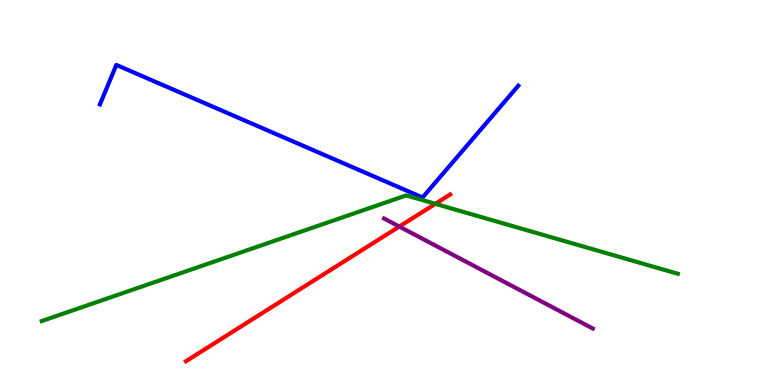[{'lines': ['blue', 'red'], 'intersections': []}, {'lines': ['green', 'red'], 'intersections': [{'x': 5.62, 'y': 4.71}]}, {'lines': ['purple', 'red'], 'intersections': [{'x': 5.15, 'y': 4.12}]}, {'lines': ['blue', 'green'], 'intersections': []}, {'lines': ['blue', 'purple'], 'intersections': []}, {'lines': ['green', 'purple'], 'intersections': []}]